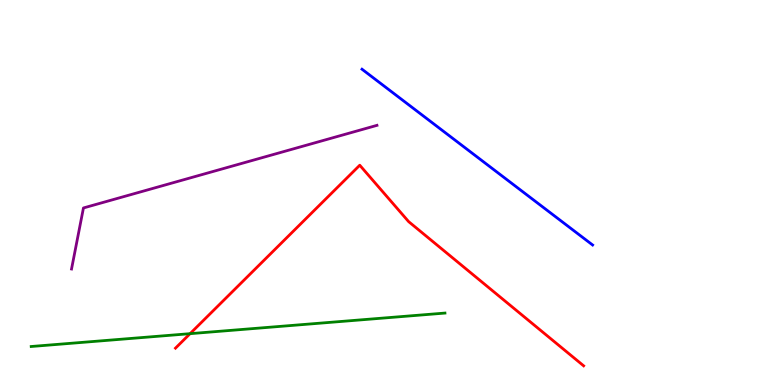[{'lines': ['blue', 'red'], 'intersections': []}, {'lines': ['green', 'red'], 'intersections': [{'x': 2.45, 'y': 1.33}]}, {'lines': ['purple', 'red'], 'intersections': []}, {'lines': ['blue', 'green'], 'intersections': []}, {'lines': ['blue', 'purple'], 'intersections': []}, {'lines': ['green', 'purple'], 'intersections': []}]